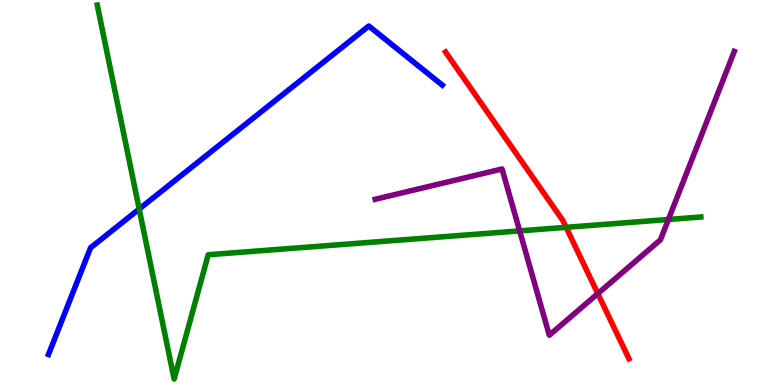[{'lines': ['blue', 'red'], 'intersections': []}, {'lines': ['green', 'red'], 'intersections': [{'x': 7.3, 'y': 4.1}]}, {'lines': ['purple', 'red'], 'intersections': [{'x': 7.71, 'y': 2.37}]}, {'lines': ['blue', 'green'], 'intersections': [{'x': 1.8, 'y': 4.57}]}, {'lines': ['blue', 'purple'], 'intersections': []}, {'lines': ['green', 'purple'], 'intersections': [{'x': 6.71, 'y': 4.0}, {'x': 8.62, 'y': 4.3}]}]